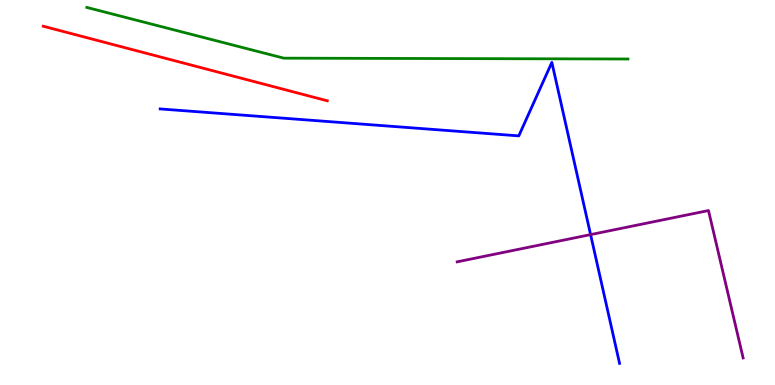[{'lines': ['blue', 'red'], 'intersections': []}, {'lines': ['green', 'red'], 'intersections': []}, {'lines': ['purple', 'red'], 'intersections': []}, {'lines': ['blue', 'green'], 'intersections': []}, {'lines': ['blue', 'purple'], 'intersections': [{'x': 7.62, 'y': 3.91}]}, {'lines': ['green', 'purple'], 'intersections': []}]